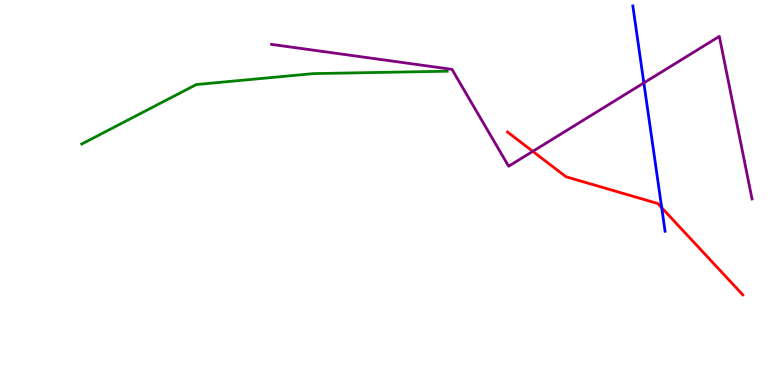[{'lines': ['blue', 'red'], 'intersections': [{'x': 8.54, 'y': 4.6}]}, {'lines': ['green', 'red'], 'intersections': []}, {'lines': ['purple', 'red'], 'intersections': [{'x': 6.87, 'y': 6.07}]}, {'lines': ['blue', 'green'], 'intersections': []}, {'lines': ['blue', 'purple'], 'intersections': [{'x': 8.31, 'y': 7.85}]}, {'lines': ['green', 'purple'], 'intersections': []}]